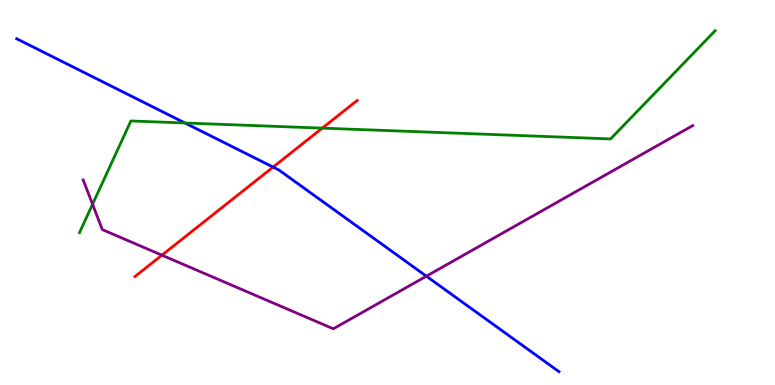[{'lines': ['blue', 'red'], 'intersections': [{'x': 3.52, 'y': 5.66}]}, {'lines': ['green', 'red'], 'intersections': [{'x': 4.16, 'y': 6.67}]}, {'lines': ['purple', 'red'], 'intersections': [{'x': 2.09, 'y': 3.37}]}, {'lines': ['blue', 'green'], 'intersections': [{'x': 2.39, 'y': 6.81}]}, {'lines': ['blue', 'purple'], 'intersections': [{'x': 5.5, 'y': 2.83}]}, {'lines': ['green', 'purple'], 'intersections': [{'x': 1.19, 'y': 4.69}]}]